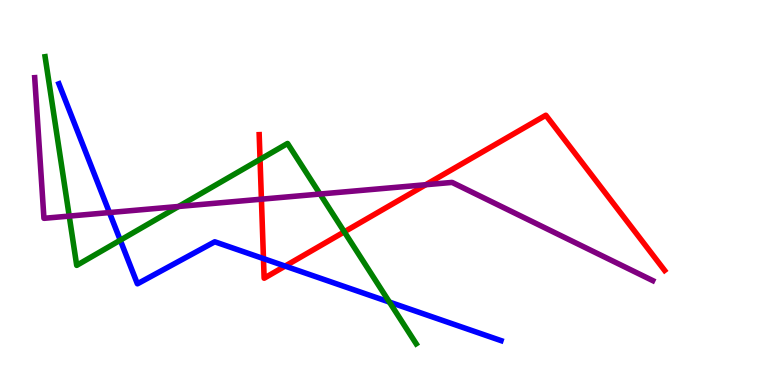[{'lines': ['blue', 'red'], 'intersections': [{'x': 3.4, 'y': 3.28}, {'x': 3.68, 'y': 3.09}]}, {'lines': ['green', 'red'], 'intersections': [{'x': 3.36, 'y': 5.86}, {'x': 4.44, 'y': 3.98}]}, {'lines': ['purple', 'red'], 'intersections': [{'x': 3.37, 'y': 4.83}, {'x': 5.49, 'y': 5.2}]}, {'lines': ['blue', 'green'], 'intersections': [{'x': 1.55, 'y': 3.76}, {'x': 5.02, 'y': 2.15}]}, {'lines': ['blue', 'purple'], 'intersections': [{'x': 1.41, 'y': 4.48}]}, {'lines': ['green', 'purple'], 'intersections': [{'x': 0.893, 'y': 4.39}, {'x': 2.3, 'y': 4.64}, {'x': 4.13, 'y': 4.96}]}]